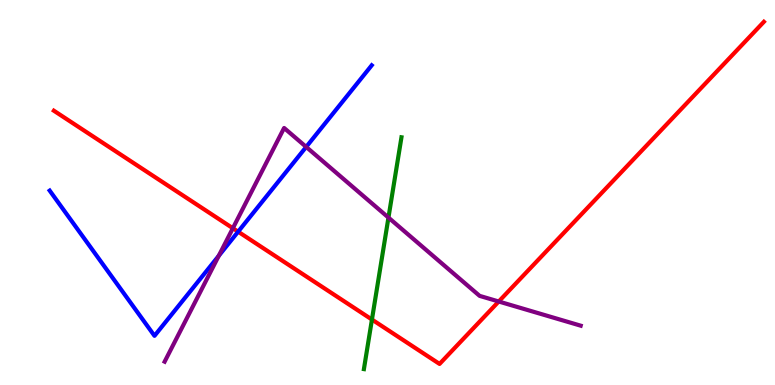[{'lines': ['blue', 'red'], 'intersections': [{'x': 3.07, 'y': 3.98}]}, {'lines': ['green', 'red'], 'intersections': [{'x': 4.8, 'y': 1.7}]}, {'lines': ['purple', 'red'], 'intersections': [{'x': 3.0, 'y': 4.07}, {'x': 6.44, 'y': 2.17}]}, {'lines': ['blue', 'green'], 'intersections': []}, {'lines': ['blue', 'purple'], 'intersections': [{'x': 2.82, 'y': 3.36}, {'x': 3.95, 'y': 6.18}]}, {'lines': ['green', 'purple'], 'intersections': [{'x': 5.01, 'y': 4.35}]}]